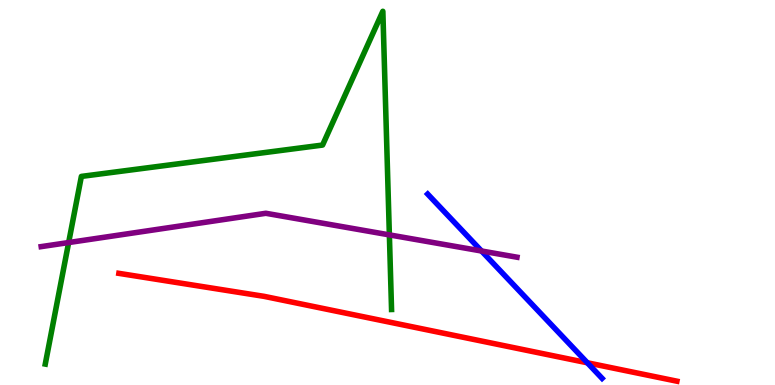[{'lines': ['blue', 'red'], 'intersections': [{'x': 7.58, 'y': 0.577}]}, {'lines': ['green', 'red'], 'intersections': []}, {'lines': ['purple', 'red'], 'intersections': []}, {'lines': ['blue', 'green'], 'intersections': []}, {'lines': ['blue', 'purple'], 'intersections': [{'x': 6.21, 'y': 3.48}]}, {'lines': ['green', 'purple'], 'intersections': [{'x': 0.886, 'y': 3.7}, {'x': 5.02, 'y': 3.9}]}]